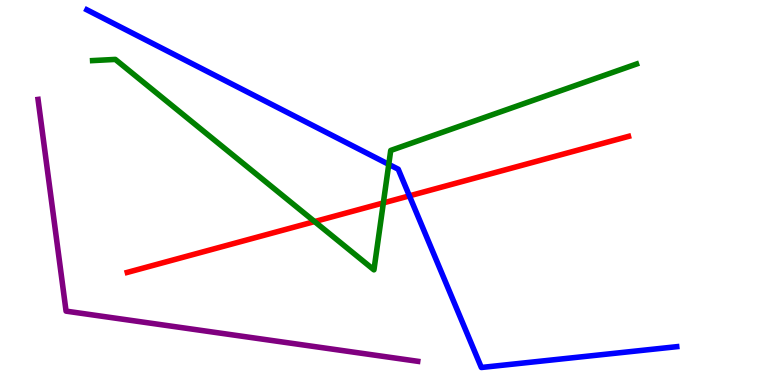[{'lines': ['blue', 'red'], 'intersections': [{'x': 5.28, 'y': 4.91}]}, {'lines': ['green', 'red'], 'intersections': [{'x': 4.06, 'y': 4.24}, {'x': 4.95, 'y': 4.73}]}, {'lines': ['purple', 'red'], 'intersections': []}, {'lines': ['blue', 'green'], 'intersections': [{'x': 5.02, 'y': 5.73}]}, {'lines': ['blue', 'purple'], 'intersections': []}, {'lines': ['green', 'purple'], 'intersections': []}]